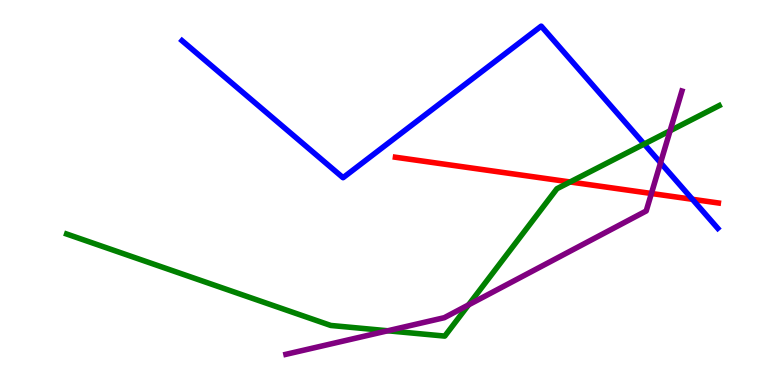[{'lines': ['blue', 'red'], 'intersections': [{'x': 8.93, 'y': 4.82}]}, {'lines': ['green', 'red'], 'intersections': [{'x': 7.36, 'y': 5.27}]}, {'lines': ['purple', 'red'], 'intersections': [{'x': 8.41, 'y': 4.97}]}, {'lines': ['blue', 'green'], 'intersections': [{'x': 8.31, 'y': 6.26}]}, {'lines': ['blue', 'purple'], 'intersections': [{'x': 8.52, 'y': 5.77}]}, {'lines': ['green', 'purple'], 'intersections': [{'x': 5.0, 'y': 1.41}, {'x': 6.05, 'y': 2.08}, {'x': 8.65, 'y': 6.6}]}]